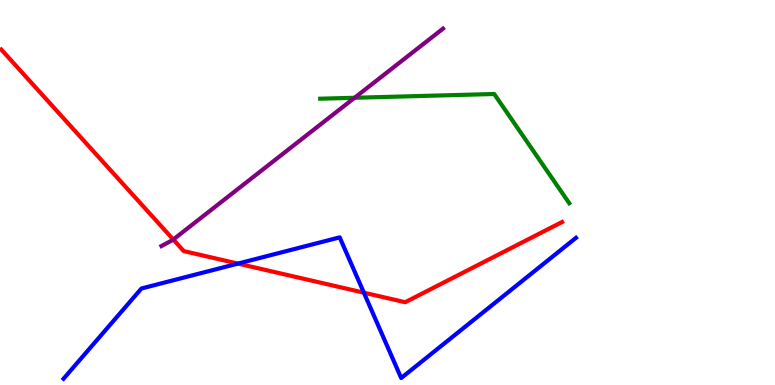[{'lines': ['blue', 'red'], 'intersections': [{'x': 3.07, 'y': 3.15}, {'x': 4.7, 'y': 2.4}]}, {'lines': ['green', 'red'], 'intersections': []}, {'lines': ['purple', 'red'], 'intersections': [{'x': 2.24, 'y': 3.78}]}, {'lines': ['blue', 'green'], 'intersections': []}, {'lines': ['blue', 'purple'], 'intersections': []}, {'lines': ['green', 'purple'], 'intersections': [{'x': 4.58, 'y': 7.46}]}]